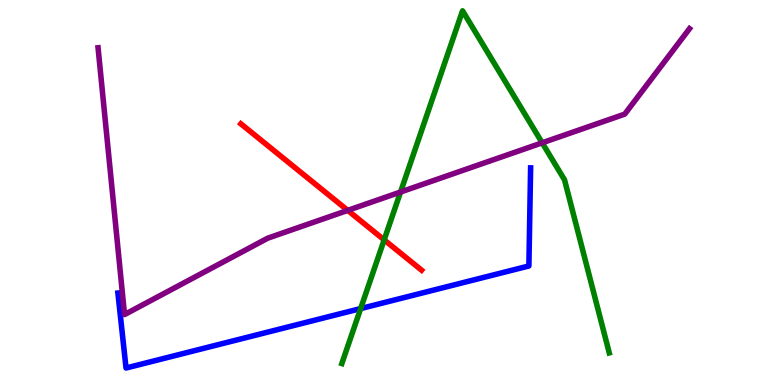[{'lines': ['blue', 'red'], 'intersections': []}, {'lines': ['green', 'red'], 'intersections': [{'x': 4.96, 'y': 3.77}]}, {'lines': ['purple', 'red'], 'intersections': [{'x': 4.49, 'y': 4.54}]}, {'lines': ['blue', 'green'], 'intersections': [{'x': 4.65, 'y': 1.98}]}, {'lines': ['blue', 'purple'], 'intersections': []}, {'lines': ['green', 'purple'], 'intersections': [{'x': 5.17, 'y': 5.01}, {'x': 7.0, 'y': 6.29}]}]